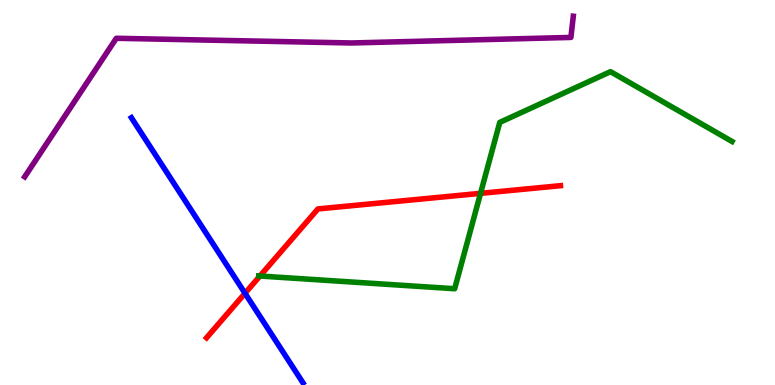[{'lines': ['blue', 'red'], 'intersections': [{'x': 3.16, 'y': 2.38}]}, {'lines': ['green', 'red'], 'intersections': [{'x': 3.35, 'y': 2.83}, {'x': 6.2, 'y': 4.98}]}, {'lines': ['purple', 'red'], 'intersections': []}, {'lines': ['blue', 'green'], 'intersections': []}, {'lines': ['blue', 'purple'], 'intersections': []}, {'lines': ['green', 'purple'], 'intersections': []}]